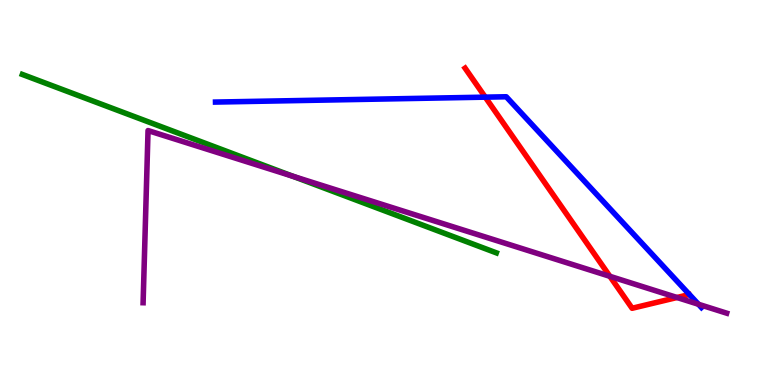[{'lines': ['blue', 'red'], 'intersections': [{'x': 6.26, 'y': 7.48}]}, {'lines': ['green', 'red'], 'intersections': []}, {'lines': ['purple', 'red'], 'intersections': [{'x': 7.87, 'y': 2.82}, {'x': 8.74, 'y': 2.27}]}, {'lines': ['blue', 'green'], 'intersections': []}, {'lines': ['blue', 'purple'], 'intersections': [{'x': 9.01, 'y': 2.1}]}, {'lines': ['green', 'purple'], 'intersections': [{'x': 3.78, 'y': 5.42}]}]